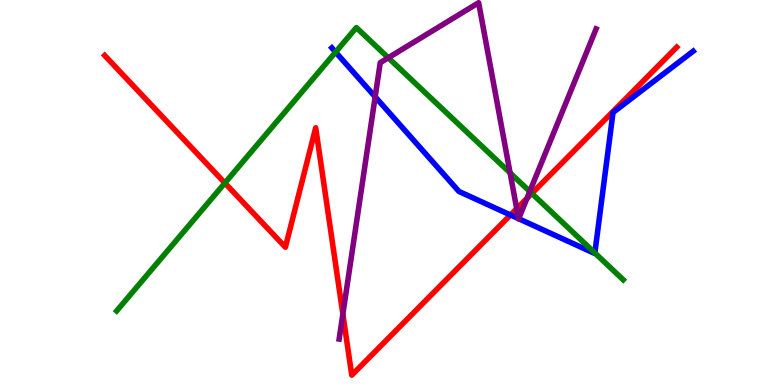[{'lines': ['blue', 'red'], 'intersections': [{'x': 6.59, 'y': 4.42}]}, {'lines': ['green', 'red'], 'intersections': [{'x': 2.9, 'y': 5.25}, {'x': 6.86, 'y': 4.98}]}, {'lines': ['purple', 'red'], 'intersections': [{'x': 4.42, 'y': 1.84}, {'x': 6.67, 'y': 4.58}, {'x': 6.8, 'y': 4.85}]}, {'lines': ['blue', 'green'], 'intersections': [{'x': 4.33, 'y': 8.65}, {'x': 7.68, 'y': 3.43}]}, {'lines': ['blue', 'purple'], 'intersections': [{'x': 4.84, 'y': 7.49}, {'x': 6.69, 'y': 4.32}, {'x': 6.69, 'y': 4.32}]}, {'lines': ['green', 'purple'], 'intersections': [{'x': 5.01, 'y': 8.5}, {'x': 6.58, 'y': 5.51}, {'x': 6.84, 'y': 5.03}]}]